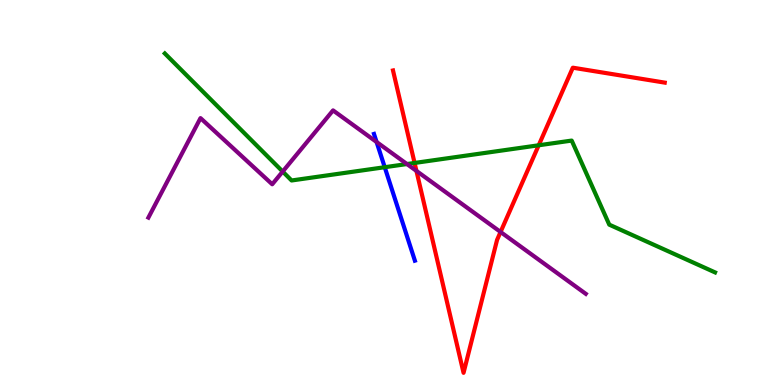[{'lines': ['blue', 'red'], 'intersections': []}, {'lines': ['green', 'red'], 'intersections': [{'x': 5.35, 'y': 5.77}, {'x': 6.95, 'y': 6.23}]}, {'lines': ['purple', 'red'], 'intersections': [{'x': 5.37, 'y': 5.56}, {'x': 6.46, 'y': 3.97}]}, {'lines': ['blue', 'green'], 'intersections': [{'x': 4.96, 'y': 5.66}]}, {'lines': ['blue', 'purple'], 'intersections': [{'x': 4.86, 'y': 6.31}]}, {'lines': ['green', 'purple'], 'intersections': [{'x': 3.65, 'y': 5.54}, {'x': 5.25, 'y': 5.74}]}]